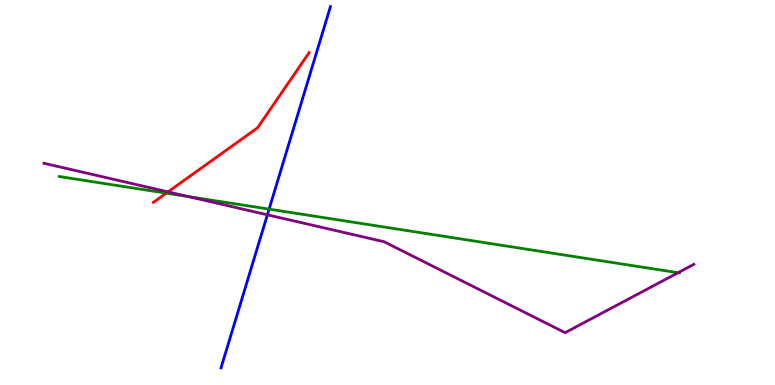[{'lines': ['blue', 'red'], 'intersections': []}, {'lines': ['green', 'red'], 'intersections': [{'x': 2.15, 'y': 4.98}]}, {'lines': ['purple', 'red'], 'intersections': [{'x': 2.17, 'y': 5.02}]}, {'lines': ['blue', 'green'], 'intersections': [{'x': 3.47, 'y': 4.57}]}, {'lines': ['blue', 'purple'], 'intersections': [{'x': 3.45, 'y': 4.42}]}, {'lines': ['green', 'purple'], 'intersections': [{'x': 2.43, 'y': 4.89}, {'x': 8.75, 'y': 2.92}]}]